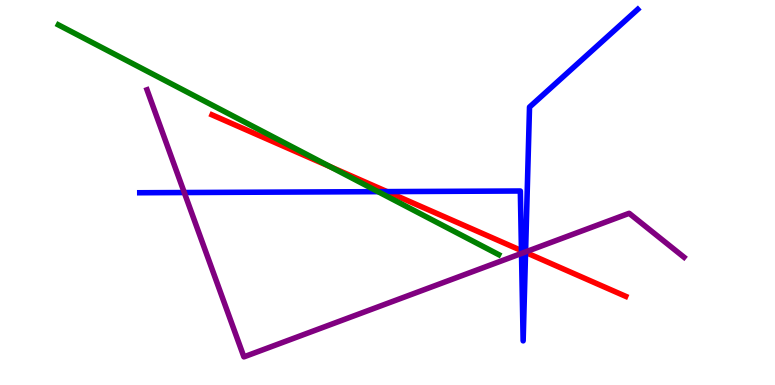[{'lines': ['blue', 'red'], 'intersections': [{'x': 4.99, 'y': 5.02}, {'x': 6.73, 'y': 3.49}, {'x': 6.78, 'y': 3.44}]}, {'lines': ['green', 'red'], 'intersections': [{'x': 4.26, 'y': 5.67}]}, {'lines': ['purple', 'red'], 'intersections': [{'x': 6.77, 'y': 3.45}]}, {'lines': ['blue', 'green'], 'intersections': [{'x': 4.88, 'y': 5.02}]}, {'lines': ['blue', 'purple'], 'intersections': [{'x': 2.38, 'y': 5.0}, {'x': 6.73, 'y': 3.42}, {'x': 6.78, 'y': 3.46}]}, {'lines': ['green', 'purple'], 'intersections': []}]